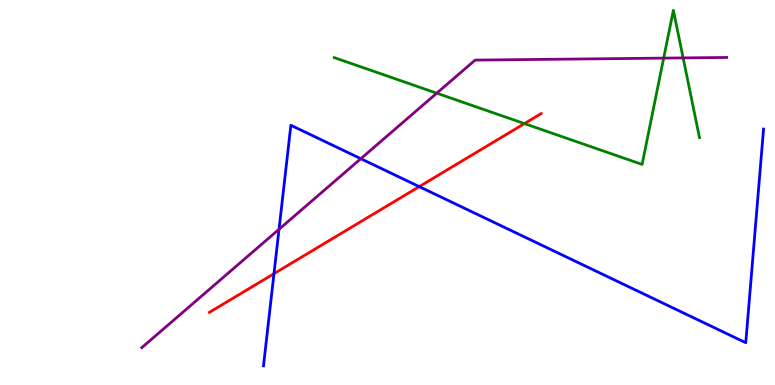[{'lines': ['blue', 'red'], 'intersections': [{'x': 3.54, 'y': 2.89}, {'x': 5.41, 'y': 5.15}]}, {'lines': ['green', 'red'], 'intersections': [{'x': 6.77, 'y': 6.79}]}, {'lines': ['purple', 'red'], 'intersections': []}, {'lines': ['blue', 'green'], 'intersections': []}, {'lines': ['blue', 'purple'], 'intersections': [{'x': 3.6, 'y': 4.05}, {'x': 4.66, 'y': 5.88}]}, {'lines': ['green', 'purple'], 'intersections': [{'x': 5.64, 'y': 7.58}, {'x': 8.56, 'y': 8.49}, {'x': 8.81, 'y': 8.5}]}]